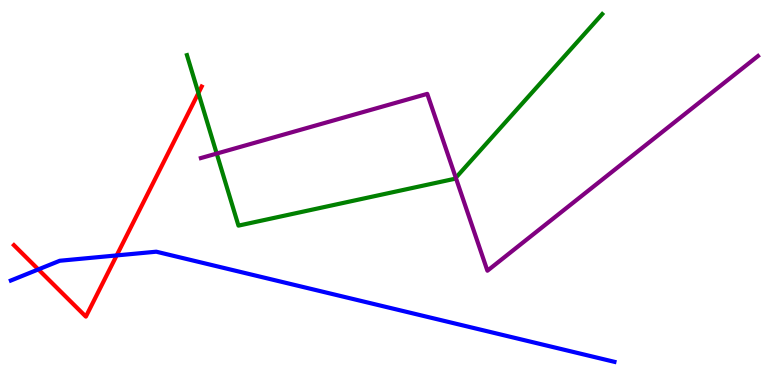[{'lines': ['blue', 'red'], 'intersections': [{'x': 0.495, 'y': 3.0}, {'x': 1.51, 'y': 3.37}]}, {'lines': ['green', 'red'], 'intersections': [{'x': 2.56, 'y': 7.58}]}, {'lines': ['purple', 'red'], 'intersections': []}, {'lines': ['blue', 'green'], 'intersections': []}, {'lines': ['blue', 'purple'], 'intersections': []}, {'lines': ['green', 'purple'], 'intersections': [{'x': 2.8, 'y': 6.01}, {'x': 5.88, 'y': 5.38}]}]